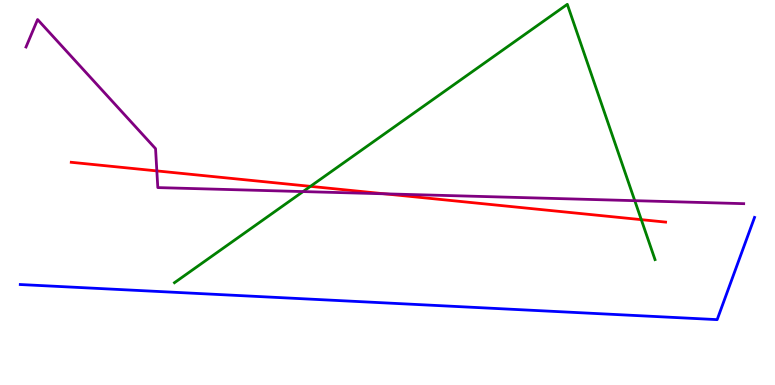[{'lines': ['blue', 'red'], 'intersections': []}, {'lines': ['green', 'red'], 'intersections': [{'x': 4.01, 'y': 5.16}, {'x': 8.27, 'y': 4.29}]}, {'lines': ['purple', 'red'], 'intersections': [{'x': 2.02, 'y': 5.56}, {'x': 4.96, 'y': 4.97}]}, {'lines': ['blue', 'green'], 'intersections': []}, {'lines': ['blue', 'purple'], 'intersections': []}, {'lines': ['green', 'purple'], 'intersections': [{'x': 3.91, 'y': 5.02}, {'x': 8.19, 'y': 4.79}]}]